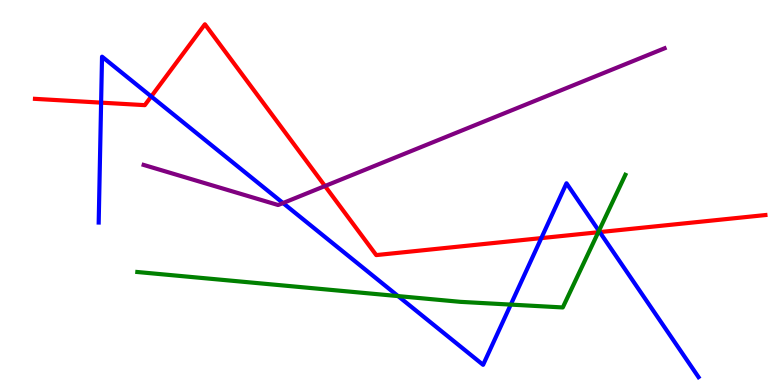[{'lines': ['blue', 'red'], 'intersections': [{'x': 1.3, 'y': 7.33}, {'x': 1.95, 'y': 7.49}, {'x': 6.98, 'y': 3.82}, {'x': 7.74, 'y': 3.97}]}, {'lines': ['green', 'red'], 'intersections': [{'x': 7.72, 'y': 3.97}]}, {'lines': ['purple', 'red'], 'intersections': [{'x': 4.19, 'y': 5.17}]}, {'lines': ['blue', 'green'], 'intersections': [{'x': 5.14, 'y': 2.31}, {'x': 6.59, 'y': 2.09}, {'x': 7.73, 'y': 4.0}]}, {'lines': ['blue', 'purple'], 'intersections': [{'x': 3.65, 'y': 4.73}]}, {'lines': ['green', 'purple'], 'intersections': []}]